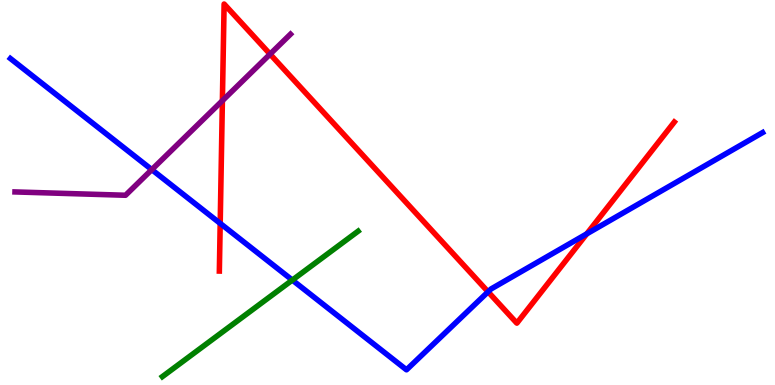[{'lines': ['blue', 'red'], 'intersections': [{'x': 2.84, 'y': 4.2}, {'x': 6.3, 'y': 2.42}, {'x': 7.57, 'y': 3.93}]}, {'lines': ['green', 'red'], 'intersections': []}, {'lines': ['purple', 'red'], 'intersections': [{'x': 2.87, 'y': 7.38}, {'x': 3.48, 'y': 8.59}]}, {'lines': ['blue', 'green'], 'intersections': [{'x': 3.77, 'y': 2.73}]}, {'lines': ['blue', 'purple'], 'intersections': [{'x': 1.96, 'y': 5.59}]}, {'lines': ['green', 'purple'], 'intersections': []}]